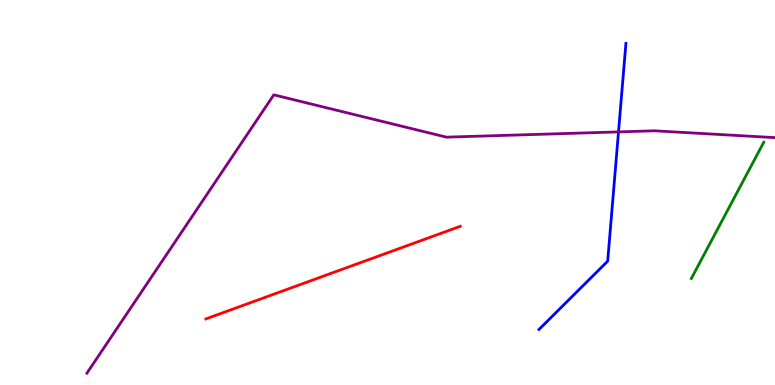[{'lines': ['blue', 'red'], 'intersections': []}, {'lines': ['green', 'red'], 'intersections': []}, {'lines': ['purple', 'red'], 'intersections': []}, {'lines': ['blue', 'green'], 'intersections': []}, {'lines': ['blue', 'purple'], 'intersections': [{'x': 7.98, 'y': 6.57}]}, {'lines': ['green', 'purple'], 'intersections': []}]